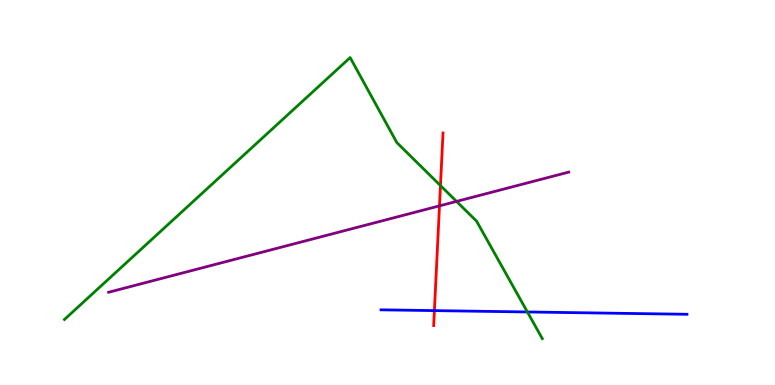[{'lines': ['blue', 'red'], 'intersections': [{'x': 5.61, 'y': 1.93}]}, {'lines': ['green', 'red'], 'intersections': [{'x': 5.68, 'y': 5.18}]}, {'lines': ['purple', 'red'], 'intersections': [{'x': 5.67, 'y': 4.65}]}, {'lines': ['blue', 'green'], 'intersections': [{'x': 6.81, 'y': 1.9}]}, {'lines': ['blue', 'purple'], 'intersections': []}, {'lines': ['green', 'purple'], 'intersections': [{'x': 5.89, 'y': 4.77}]}]